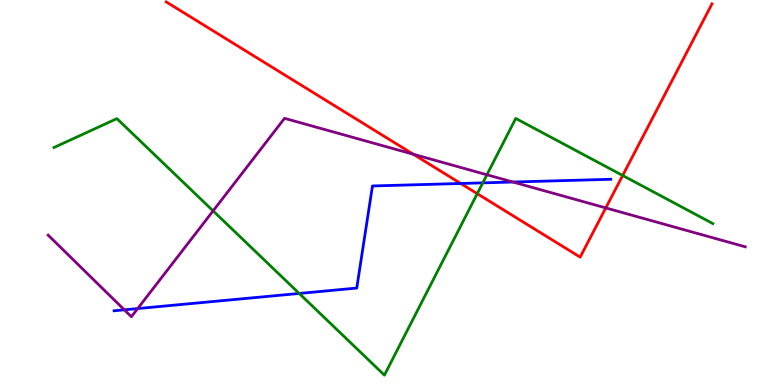[{'lines': ['blue', 'red'], 'intersections': [{'x': 5.94, 'y': 5.23}]}, {'lines': ['green', 'red'], 'intersections': [{'x': 6.16, 'y': 4.97}, {'x': 8.03, 'y': 5.44}]}, {'lines': ['purple', 'red'], 'intersections': [{'x': 5.33, 'y': 5.99}, {'x': 7.82, 'y': 4.6}]}, {'lines': ['blue', 'green'], 'intersections': [{'x': 3.86, 'y': 2.38}, {'x': 6.23, 'y': 5.25}]}, {'lines': ['blue', 'purple'], 'intersections': [{'x': 1.6, 'y': 1.95}, {'x': 1.78, 'y': 1.99}, {'x': 6.62, 'y': 5.27}]}, {'lines': ['green', 'purple'], 'intersections': [{'x': 2.75, 'y': 4.52}, {'x': 6.28, 'y': 5.46}]}]